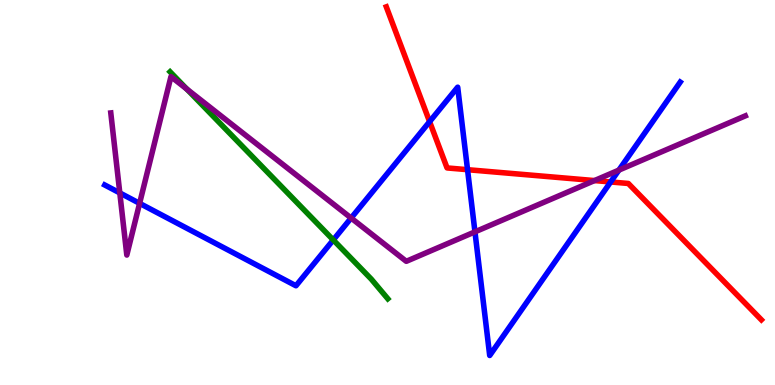[{'lines': ['blue', 'red'], 'intersections': [{'x': 5.54, 'y': 6.84}, {'x': 6.03, 'y': 5.59}, {'x': 7.88, 'y': 5.27}]}, {'lines': ['green', 'red'], 'intersections': []}, {'lines': ['purple', 'red'], 'intersections': [{'x': 7.67, 'y': 5.31}]}, {'lines': ['blue', 'green'], 'intersections': [{'x': 4.3, 'y': 3.77}]}, {'lines': ['blue', 'purple'], 'intersections': [{'x': 1.55, 'y': 4.99}, {'x': 1.8, 'y': 4.72}, {'x': 4.53, 'y': 4.34}, {'x': 6.13, 'y': 3.98}, {'x': 7.99, 'y': 5.58}]}, {'lines': ['green', 'purple'], 'intersections': [{'x': 2.41, 'y': 7.68}]}]